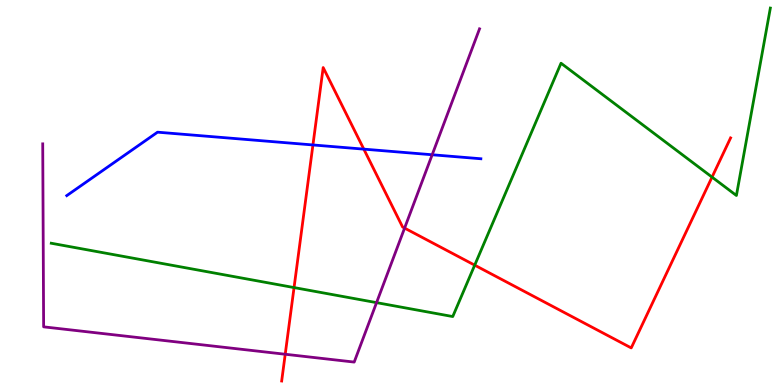[{'lines': ['blue', 'red'], 'intersections': [{'x': 4.04, 'y': 6.24}, {'x': 4.69, 'y': 6.13}]}, {'lines': ['green', 'red'], 'intersections': [{'x': 3.79, 'y': 2.53}, {'x': 6.13, 'y': 3.11}, {'x': 9.19, 'y': 5.4}]}, {'lines': ['purple', 'red'], 'intersections': [{'x': 3.68, 'y': 0.799}, {'x': 5.22, 'y': 4.08}]}, {'lines': ['blue', 'green'], 'intersections': []}, {'lines': ['blue', 'purple'], 'intersections': [{'x': 5.58, 'y': 5.98}]}, {'lines': ['green', 'purple'], 'intersections': [{'x': 4.86, 'y': 2.14}]}]